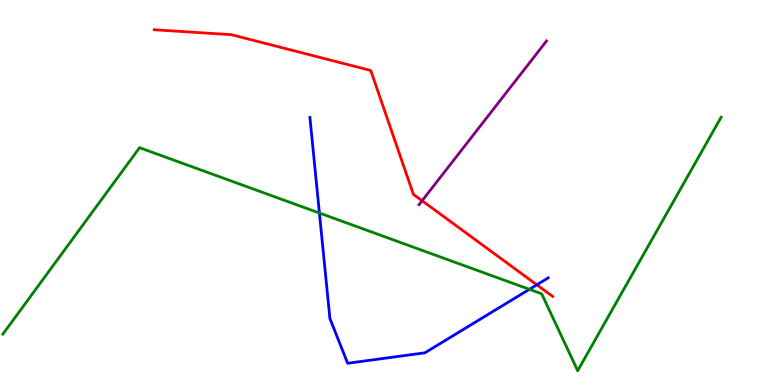[{'lines': ['blue', 'red'], 'intersections': [{'x': 6.93, 'y': 2.6}]}, {'lines': ['green', 'red'], 'intersections': []}, {'lines': ['purple', 'red'], 'intersections': [{'x': 5.45, 'y': 4.79}]}, {'lines': ['blue', 'green'], 'intersections': [{'x': 4.12, 'y': 4.47}, {'x': 6.83, 'y': 2.49}]}, {'lines': ['blue', 'purple'], 'intersections': []}, {'lines': ['green', 'purple'], 'intersections': []}]